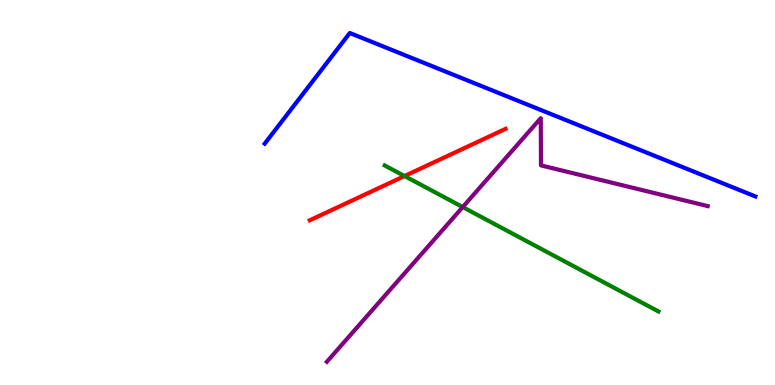[{'lines': ['blue', 'red'], 'intersections': []}, {'lines': ['green', 'red'], 'intersections': [{'x': 5.22, 'y': 5.43}]}, {'lines': ['purple', 'red'], 'intersections': []}, {'lines': ['blue', 'green'], 'intersections': []}, {'lines': ['blue', 'purple'], 'intersections': []}, {'lines': ['green', 'purple'], 'intersections': [{'x': 5.97, 'y': 4.62}]}]